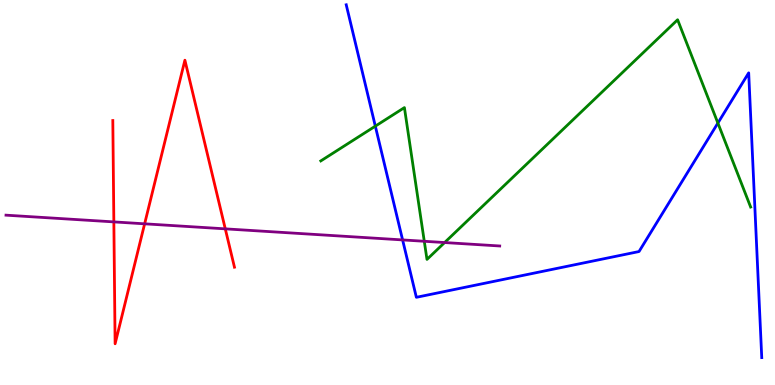[{'lines': ['blue', 'red'], 'intersections': []}, {'lines': ['green', 'red'], 'intersections': []}, {'lines': ['purple', 'red'], 'intersections': [{'x': 1.47, 'y': 4.24}, {'x': 1.87, 'y': 4.19}, {'x': 2.91, 'y': 4.06}]}, {'lines': ['blue', 'green'], 'intersections': [{'x': 4.84, 'y': 6.72}, {'x': 9.26, 'y': 6.8}]}, {'lines': ['blue', 'purple'], 'intersections': [{'x': 5.19, 'y': 3.77}]}, {'lines': ['green', 'purple'], 'intersections': [{'x': 5.47, 'y': 3.73}, {'x': 5.74, 'y': 3.7}]}]